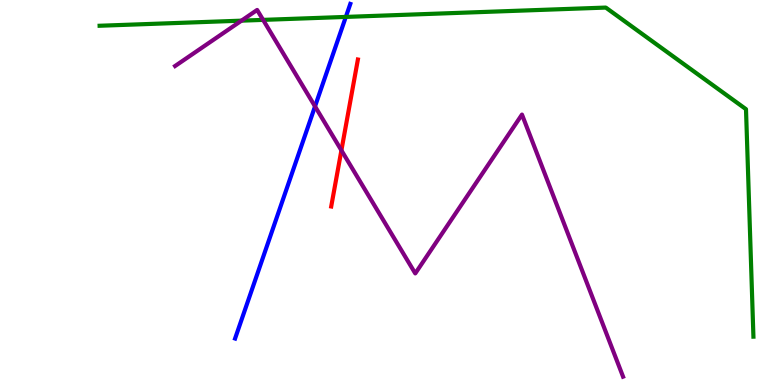[{'lines': ['blue', 'red'], 'intersections': []}, {'lines': ['green', 'red'], 'intersections': []}, {'lines': ['purple', 'red'], 'intersections': [{'x': 4.41, 'y': 6.09}]}, {'lines': ['blue', 'green'], 'intersections': [{'x': 4.46, 'y': 9.56}]}, {'lines': ['blue', 'purple'], 'intersections': [{'x': 4.06, 'y': 7.24}]}, {'lines': ['green', 'purple'], 'intersections': [{'x': 3.12, 'y': 9.46}, {'x': 3.39, 'y': 9.48}]}]